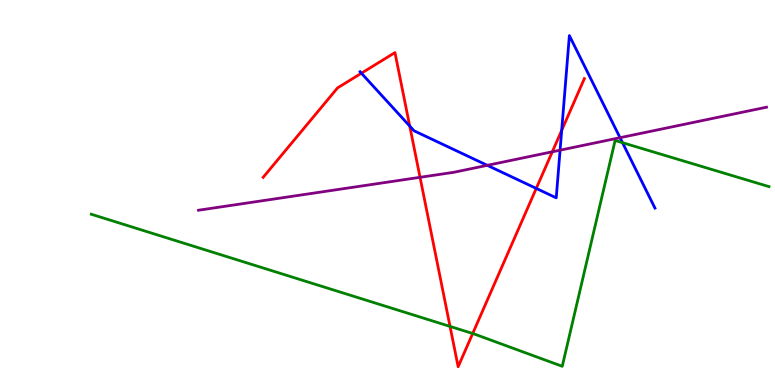[{'lines': ['blue', 'red'], 'intersections': [{'x': 4.66, 'y': 8.1}, {'x': 5.29, 'y': 6.73}, {'x': 6.92, 'y': 5.11}, {'x': 7.25, 'y': 6.61}]}, {'lines': ['green', 'red'], 'intersections': [{'x': 5.81, 'y': 1.52}, {'x': 6.1, 'y': 1.34}]}, {'lines': ['purple', 'red'], 'intersections': [{'x': 5.42, 'y': 5.39}, {'x': 7.13, 'y': 6.06}]}, {'lines': ['blue', 'green'], 'intersections': [{'x': 8.03, 'y': 6.29}]}, {'lines': ['blue', 'purple'], 'intersections': [{'x': 6.29, 'y': 5.71}, {'x': 7.23, 'y': 6.1}, {'x': 8.0, 'y': 6.42}]}, {'lines': ['green', 'purple'], 'intersections': []}]